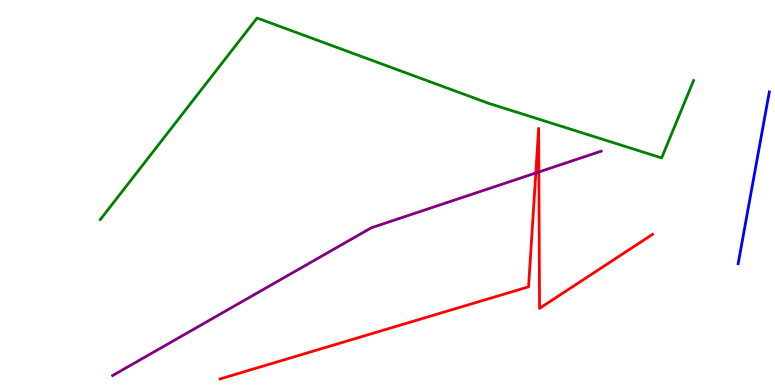[{'lines': ['blue', 'red'], 'intersections': []}, {'lines': ['green', 'red'], 'intersections': []}, {'lines': ['purple', 'red'], 'intersections': [{'x': 6.91, 'y': 5.51}, {'x': 6.95, 'y': 5.53}]}, {'lines': ['blue', 'green'], 'intersections': []}, {'lines': ['blue', 'purple'], 'intersections': []}, {'lines': ['green', 'purple'], 'intersections': []}]